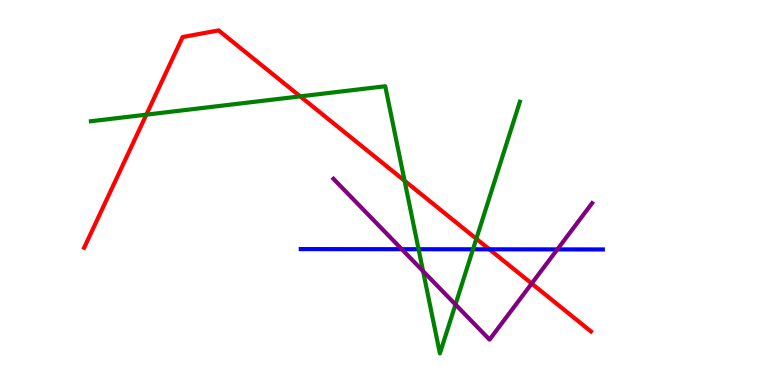[{'lines': ['blue', 'red'], 'intersections': [{'x': 6.31, 'y': 3.52}]}, {'lines': ['green', 'red'], 'intersections': [{'x': 1.89, 'y': 7.02}, {'x': 3.87, 'y': 7.5}, {'x': 5.22, 'y': 5.31}, {'x': 6.15, 'y': 3.8}]}, {'lines': ['purple', 'red'], 'intersections': [{'x': 6.86, 'y': 2.64}]}, {'lines': ['blue', 'green'], 'intersections': [{'x': 5.4, 'y': 3.53}, {'x': 6.1, 'y': 3.52}]}, {'lines': ['blue', 'purple'], 'intersections': [{'x': 5.18, 'y': 3.53}, {'x': 7.19, 'y': 3.52}]}, {'lines': ['green', 'purple'], 'intersections': [{'x': 5.46, 'y': 2.96}, {'x': 5.88, 'y': 2.09}]}]